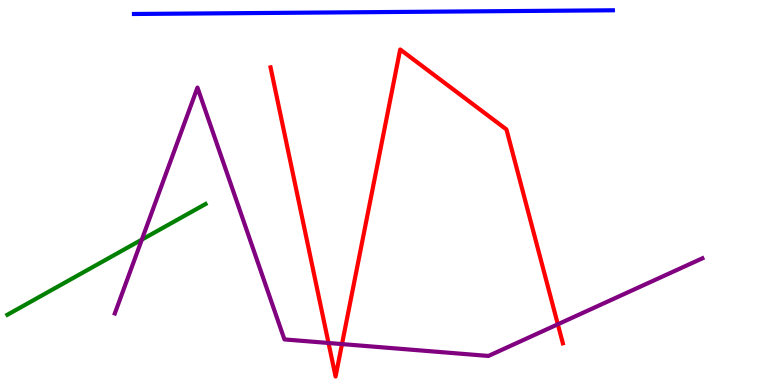[{'lines': ['blue', 'red'], 'intersections': []}, {'lines': ['green', 'red'], 'intersections': []}, {'lines': ['purple', 'red'], 'intersections': [{'x': 4.24, 'y': 1.09}, {'x': 4.41, 'y': 1.06}, {'x': 7.2, 'y': 1.58}]}, {'lines': ['blue', 'green'], 'intersections': []}, {'lines': ['blue', 'purple'], 'intersections': []}, {'lines': ['green', 'purple'], 'intersections': [{'x': 1.83, 'y': 3.78}]}]